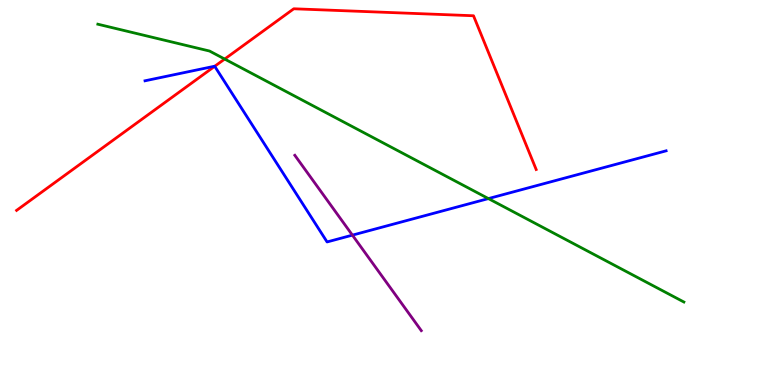[{'lines': ['blue', 'red'], 'intersections': [{'x': 2.77, 'y': 8.28}]}, {'lines': ['green', 'red'], 'intersections': [{'x': 2.9, 'y': 8.47}]}, {'lines': ['purple', 'red'], 'intersections': []}, {'lines': ['blue', 'green'], 'intersections': [{'x': 6.3, 'y': 4.84}]}, {'lines': ['blue', 'purple'], 'intersections': [{'x': 4.55, 'y': 3.89}]}, {'lines': ['green', 'purple'], 'intersections': []}]